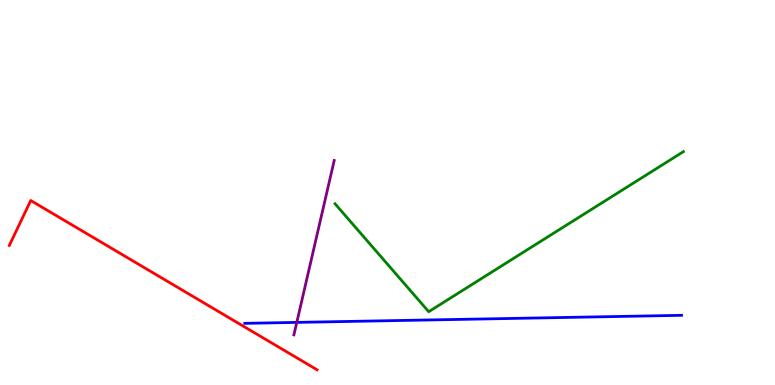[{'lines': ['blue', 'red'], 'intersections': []}, {'lines': ['green', 'red'], 'intersections': []}, {'lines': ['purple', 'red'], 'intersections': []}, {'lines': ['blue', 'green'], 'intersections': []}, {'lines': ['blue', 'purple'], 'intersections': [{'x': 3.83, 'y': 1.63}]}, {'lines': ['green', 'purple'], 'intersections': []}]